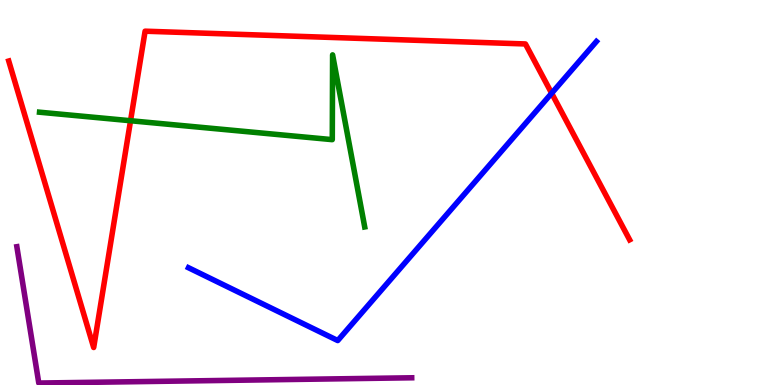[{'lines': ['blue', 'red'], 'intersections': [{'x': 7.12, 'y': 7.58}]}, {'lines': ['green', 'red'], 'intersections': [{'x': 1.68, 'y': 6.86}]}, {'lines': ['purple', 'red'], 'intersections': []}, {'lines': ['blue', 'green'], 'intersections': []}, {'lines': ['blue', 'purple'], 'intersections': []}, {'lines': ['green', 'purple'], 'intersections': []}]